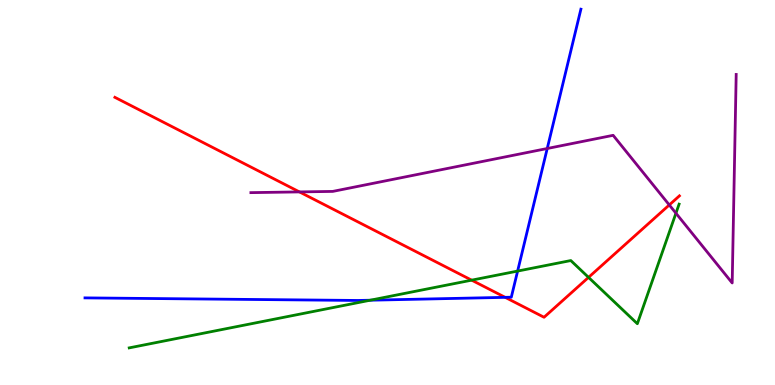[{'lines': ['blue', 'red'], 'intersections': [{'x': 6.52, 'y': 2.28}]}, {'lines': ['green', 'red'], 'intersections': [{'x': 6.09, 'y': 2.72}, {'x': 7.59, 'y': 2.8}]}, {'lines': ['purple', 'red'], 'intersections': [{'x': 3.86, 'y': 5.02}, {'x': 8.64, 'y': 4.68}]}, {'lines': ['blue', 'green'], 'intersections': [{'x': 4.78, 'y': 2.2}, {'x': 6.68, 'y': 2.96}]}, {'lines': ['blue', 'purple'], 'intersections': [{'x': 7.06, 'y': 6.14}]}, {'lines': ['green', 'purple'], 'intersections': [{'x': 8.72, 'y': 4.46}]}]